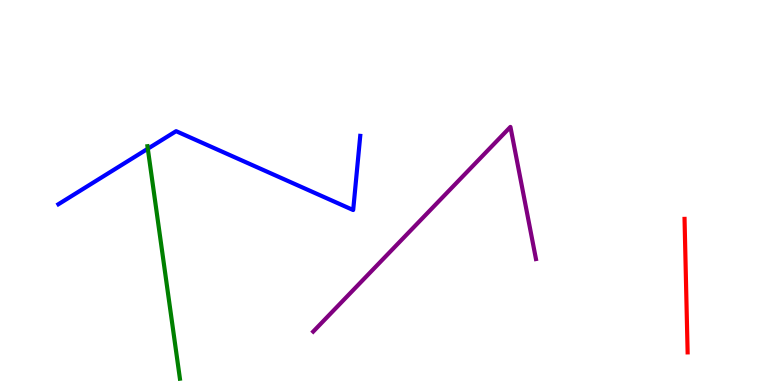[{'lines': ['blue', 'red'], 'intersections': []}, {'lines': ['green', 'red'], 'intersections': []}, {'lines': ['purple', 'red'], 'intersections': []}, {'lines': ['blue', 'green'], 'intersections': [{'x': 1.91, 'y': 6.14}]}, {'lines': ['blue', 'purple'], 'intersections': []}, {'lines': ['green', 'purple'], 'intersections': []}]